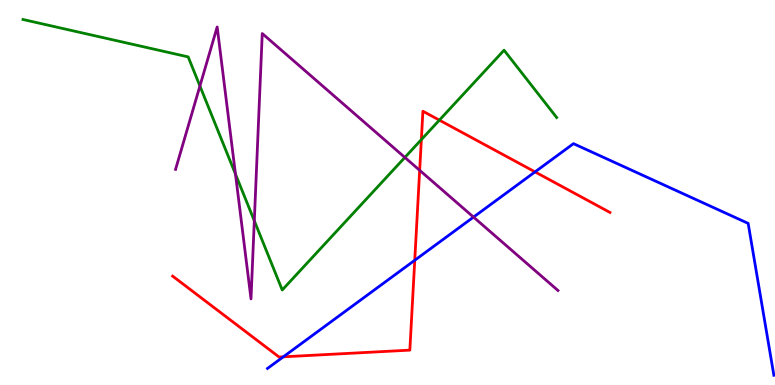[{'lines': ['blue', 'red'], 'intersections': [{'x': 3.66, 'y': 0.732}, {'x': 5.35, 'y': 3.24}, {'x': 6.9, 'y': 5.54}]}, {'lines': ['green', 'red'], 'intersections': [{'x': 5.44, 'y': 6.37}, {'x': 5.67, 'y': 6.88}]}, {'lines': ['purple', 'red'], 'intersections': [{'x': 5.42, 'y': 5.58}]}, {'lines': ['blue', 'green'], 'intersections': []}, {'lines': ['blue', 'purple'], 'intersections': [{'x': 6.11, 'y': 4.36}]}, {'lines': ['green', 'purple'], 'intersections': [{'x': 2.58, 'y': 7.77}, {'x': 3.04, 'y': 5.48}, {'x': 3.28, 'y': 4.27}, {'x': 5.22, 'y': 5.91}]}]